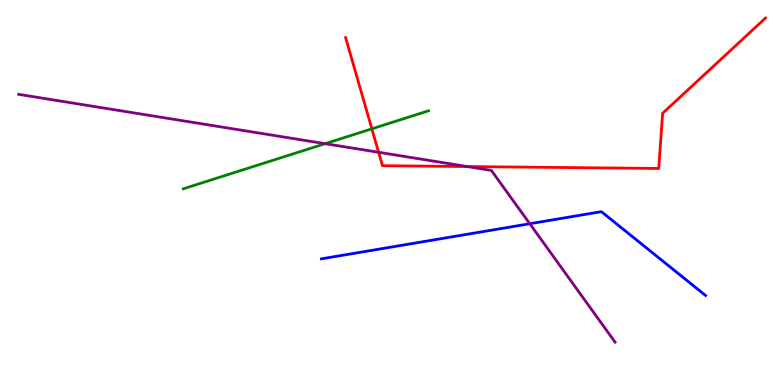[{'lines': ['blue', 'red'], 'intersections': []}, {'lines': ['green', 'red'], 'intersections': [{'x': 4.8, 'y': 6.65}]}, {'lines': ['purple', 'red'], 'intersections': [{'x': 4.89, 'y': 6.04}, {'x': 6.03, 'y': 5.67}]}, {'lines': ['blue', 'green'], 'intersections': []}, {'lines': ['blue', 'purple'], 'intersections': [{'x': 6.84, 'y': 4.19}]}, {'lines': ['green', 'purple'], 'intersections': [{'x': 4.2, 'y': 6.27}]}]